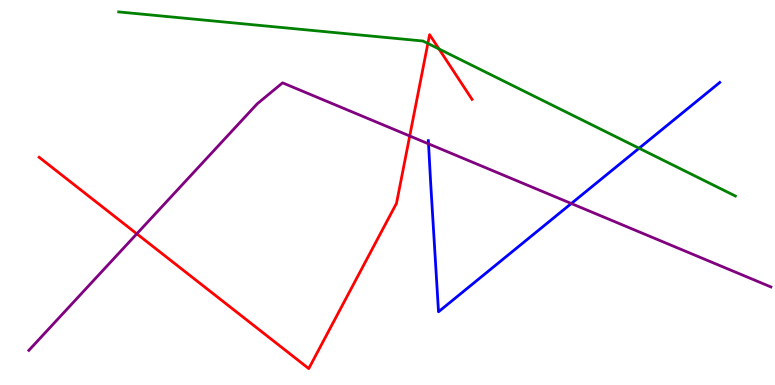[{'lines': ['blue', 'red'], 'intersections': []}, {'lines': ['green', 'red'], 'intersections': [{'x': 5.52, 'y': 8.87}, {'x': 5.66, 'y': 8.73}]}, {'lines': ['purple', 'red'], 'intersections': [{'x': 1.77, 'y': 3.93}, {'x': 5.29, 'y': 6.47}]}, {'lines': ['blue', 'green'], 'intersections': [{'x': 8.25, 'y': 6.15}]}, {'lines': ['blue', 'purple'], 'intersections': [{'x': 5.53, 'y': 6.26}, {'x': 7.37, 'y': 4.71}]}, {'lines': ['green', 'purple'], 'intersections': []}]